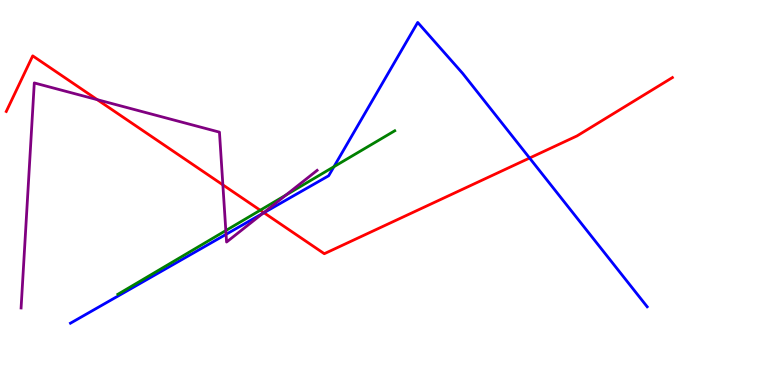[{'lines': ['blue', 'red'], 'intersections': [{'x': 3.41, 'y': 4.47}, {'x': 6.83, 'y': 5.9}]}, {'lines': ['green', 'red'], 'intersections': [{'x': 3.36, 'y': 4.54}]}, {'lines': ['purple', 'red'], 'intersections': [{'x': 1.26, 'y': 7.41}, {'x': 2.88, 'y': 5.2}, {'x': 3.4, 'y': 4.48}]}, {'lines': ['blue', 'green'], 'intersections': [{'x': 4.31, 'y': 5.67}]}, {'lines': ['blue', 'purple'], 'intersections': [{'x': 2.92, 'y': 3.91}, {'x': 3.39, 'y': 4.46}]}, {'lines': ['green', 'purple'], 'intersections': [{'x': 2.91, 'y': 4.01}, {'x': 3.69, 'y': 4.93}]}]